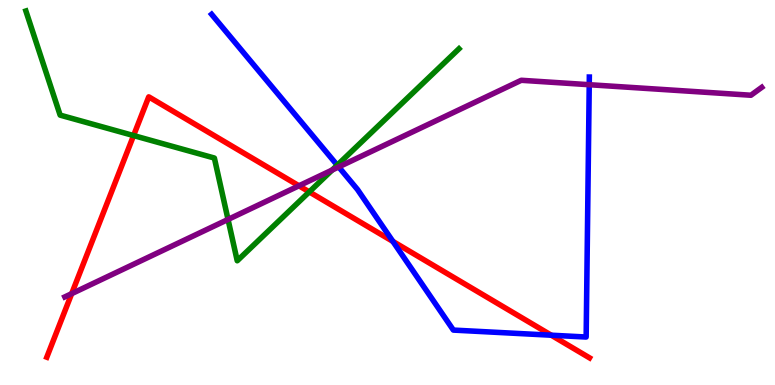[{'lines': ['blue', 'red'], 'intersections': [{'x': 5.07, 'y': 3.73}, {'x': 7.11, 'y': 1.29}]}, {'lines': ['green', 'red'], 'intersections': [{'x': 1.72, 'y': 6.48}, {'x': 3.99, 'y': 5.02}]}, {'lines': ['purple', 'red'], 'intersections': [{'x': 0.925, 'y': 2.37}, {'x': 3.86, 'y': 5.17}]}, {'lines': ['blue', 'green'], 'intersections': [{'x': 4.35, 'y': 5.71}]}, {'lines': ['blue', 'purple'], 'intersections': [{'x': 4.37, 'y': 5.66}, {'x': 7.6, 'y': 7.8}]}, {'lines': ['green', 'purple'], 'intersections': [{'x': 2.94, 'y': 4.3}, {'x': 4.29, 'y': 5.58}]}]